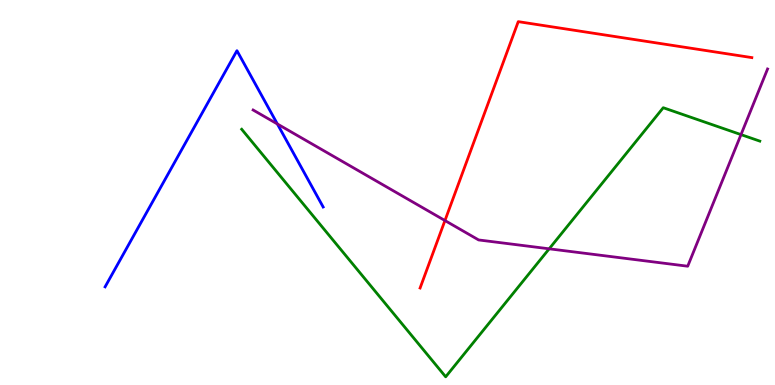[{'lines': ['blue', 'red'], 'intersections': []}, {'lines': ['green', 'red'], 'intersections': []}, {'lines': ['purple', 'red'], 'intersections': [{'x': 5.74, 'y': 4.27}]}, {'lines': ['blue', 'green'], 'intersections': []}, {'lines': ['blue', 'purple'], 'intersections': [{'x': 3.58, 'y': 6.78}]}, {'lines': ['green', 'purple'], 'intersections': [{'x': 7.09, 'y': 3.54}, {'x': 9.56, 'y': 6.5}]}]